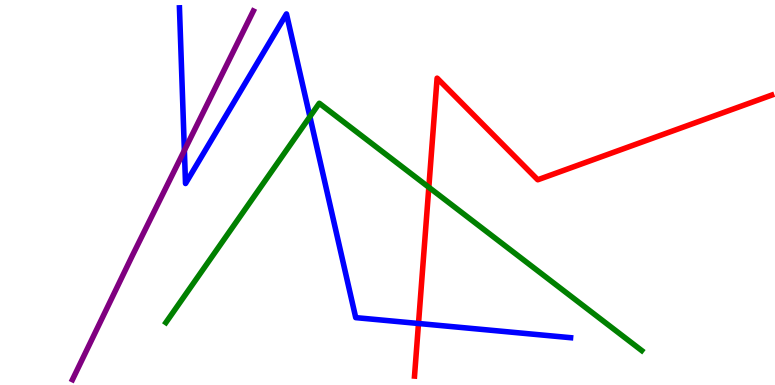[{'lines': ['blue', 'red'], 'intersections': [{'x': 5.4, 'y': 1.6}]}, {'lines': ['green', 'red'], 'intersections': [{'x': 5.53, 'y': 5.14}]}, {'lines': ['purple', 'red'], 'intersections': []}, {'lines': ['blue', 'green'], 'intersections': [{'x': 4.0, 'y': 6.97}]}, {'lines': ['blue', 'purple'], 'intersections': [{'x': 2.38, 'y': 6.09}]}, {'lines': ['green', 'purple'], 'intersections': []}]